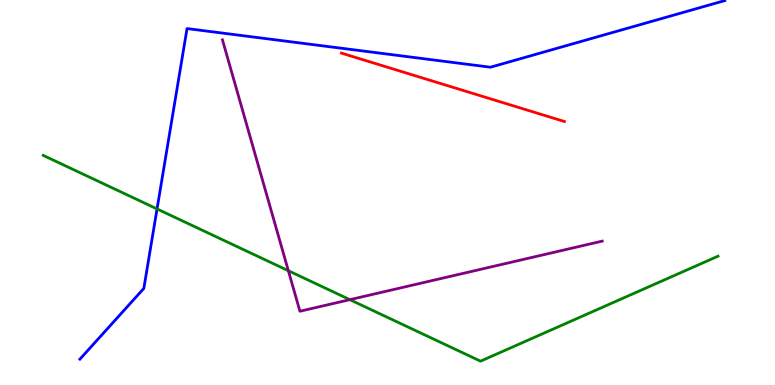[{'lines': ['blue', 'red'], 'intersections': []}, {'lines': ['green', 'red'], 'intersections': []}, {'lines': ['purple', 'red'], 'intersections': []}, {'lines': ['blue', 'green'], 'intersections': [{'x': 2.03, 'y': 4.57}]}, {'lines': ['blue', 'purple'], 'intersections': []}, {'lines': ['green', 'purple'], 'intersections': [{'x': 3.72, 'y': 2.97}, {'x': 4.51, 'y': 2.22}]}]